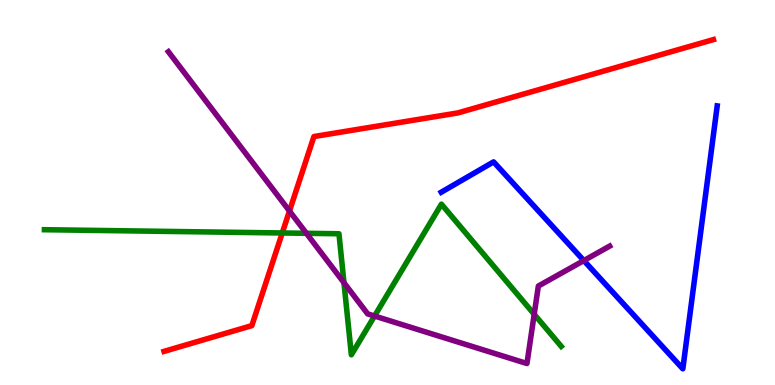[{'lines': ['blue', 'red'], 'intersections': []}, {'lines': ['green', 'red'], 'intersections': [{'x': 3.64, 'y': 3.95}]}, {'lines': ['purple', 'red'], 'intersections': [{'x': 3.74, 'y': 4.52}]}, {'lines': ['blue', 'green'], 'intersections': []}, {'lines': ['blue', 'purple'], 'intersections': [{'x': 7.53, 'y': 3.23}]}, {'lines': ['green', 'purple'], 'intersections': [{'x': 3.95, 'y': 3.94}, {'x': 4.44, 'y': 2.66}, {'x': 4.83, 'y': 1.79}, {'x': 6.89, 'y': 1.84}]}]